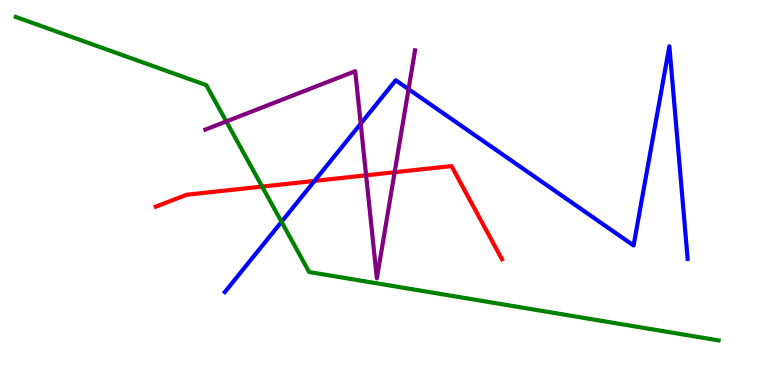[{'lines': ['blue', 'red'], 'intersections': [{'x': 4.06, 'y': 5.3}]}, {'lines': ['green', 'red'], 'intersections': [{'x': 3.38, 'y': 5.15}]}, {'lines': ['purple', 'red'], 'intersections': [{'x': 4.72, 'y': 5.45}, {'x': 5.09, 'y': 5.53}]}, {'lines': ['blue', 'green'], 'intersections': [{'x': 3.63, 'y': 4.24}]}, {'lines': ['blue', 'purple'], 'intersections': [{'x': 4.65, 'y': 6.79}, {'x': 5.27, 'y': 7.68}]}, {'lines': ['green', 'purple'], 'intersections': [{'x': 2.92, 'y': 6.85}]}]